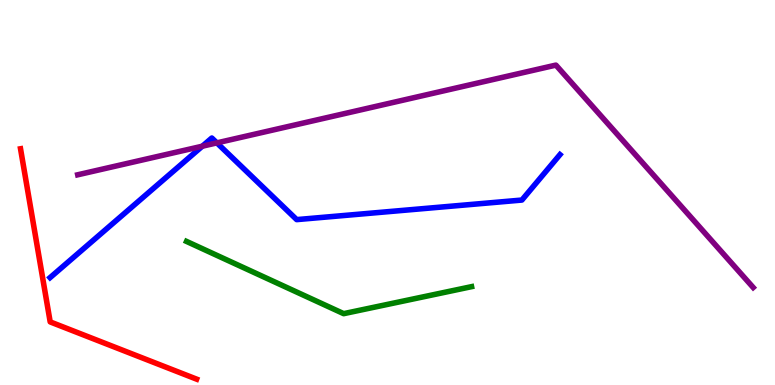[{'lines': ['blue', 'red'], 'intersections': []}, {'lines': ['green', 'red'], 'intersections': []}, {'lines': ['purple', 'red'], 'intersections': []}, {'lines': ['blue', 'green'], 'intersections': []}, {'lines': ['blue', 'purple'], 'intersections': [{'x': 2.61, 'y': 6.2}, {'x': 2.8, 'y': 6.29}]}, {'lines': ['green', 'purple'], 'intersections': []}]